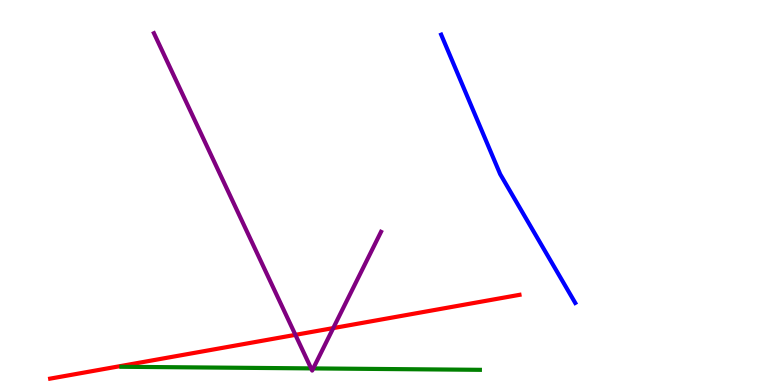[{'lines': ['blue', 'red'], 'intersections': []}, {'lines': ['green', 'red'], 'intersections': []}, {'lines': ['purple', 'red'], 'intersections': [{'x': 3.81, 'y': 1.3}, {'x': 4.3, 'y': 1.48}]}, {'lines': ['blue', 'green'], 'intersections': []}, {'lines': ['blue', 'purple'], 'intersections': []}, {'lines': ['green', 'purple'], 'intersections': [{'x': 4.01, 'y': 0.431}, {'x': 4.04, 'y': 0.431}]}]